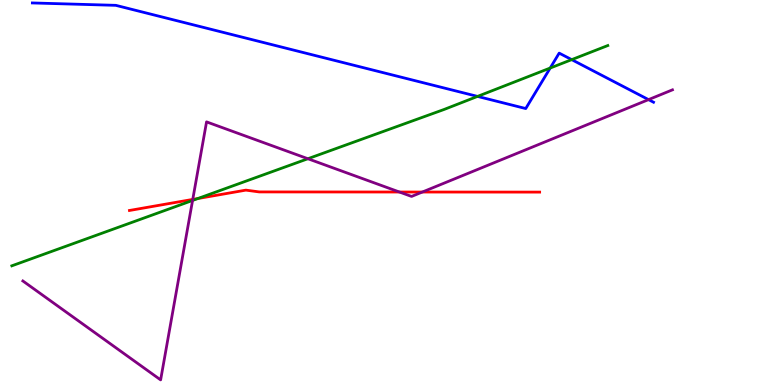[{'lines': ['blue', 'red'], 'intersections': []}, {'lines': ['green', 'red'], 'intersections': [{'x': 2.55, 'y': 4.84}]}, {'lines': ['purple', 'red'], 'intersections': [{'x': 2.49, 'y': 4.82}, {'x': 5.15, 'y': 5.01}, {'x': 5.45, 'y': 5.01}]}, {'lines': ['blue', 'green'], 'intersections': [{'x': 6.16, 'y': 7.5}, {'x': 7.1, 'y': 8.23}, {'x': 7.38, 'y': 8.45}]}, {'lines': ['blue', 'purple'], 'intersections': [{'x': 8.37, 'y': 7.41}]}, {'lines': ['green', 'purple'], 'intersections': [{'x': 2.48, 'y': 4.79}, {'x': 3.97, 'y': 5.88}]}]